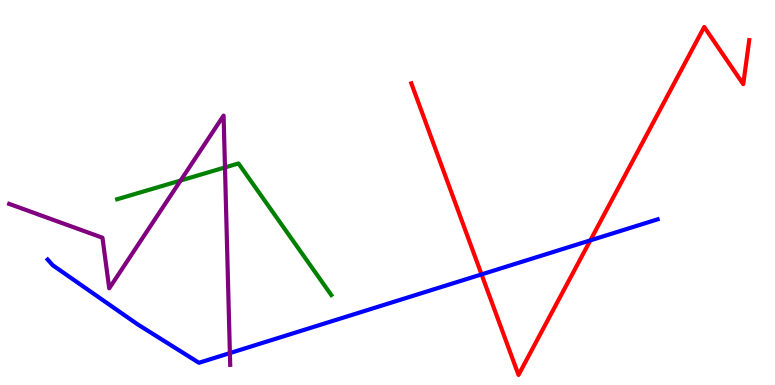[{'lines': ['blue', 'red'], 'intersections': [{'x': 6.21, 'y': 2.87}, {'x': 7.62, 'y': 3.76}]}, {'lines': ['green', 'red'], 'intersections': []}, {'lines': ['purple', 'red'], 'intersections': []}, {'lines': ['blue', 'green'], 'intersections': []}, {'lines': ['blue', 'purple'], 'intersections': [{'x': 2.97, 'y': 0.829}]}, {'lines': ['green', 'purple'], 'intersections': [{'x': 2.33, 'y': 5.31}, {'x': 2.9, 'y': 5.65}]}]